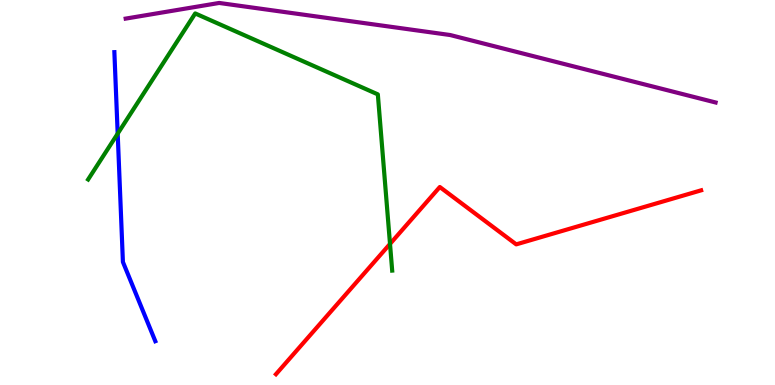[{'lines': ['blue', 'red'], 'intersections': []}, {'lines': ['green', 'red'], 'intersections': [{'x': 5.03, 'y': 3.66}]}, {'lines': ['purple', 'red'], 'intersections': []}, {'lines': ['blue', 'green'], 'intersections': [{'x': 1.52, 'y': 6.53}]}, {'lines': ['blue', 'purple'], 'intersections': []}, {'lines': ['green', 'purple'], 'intersections': []}]